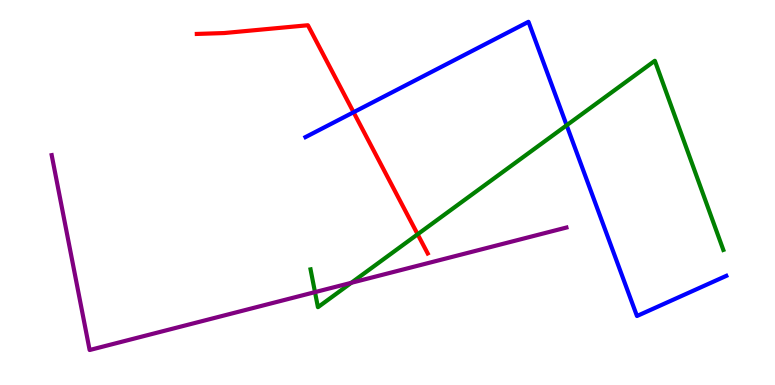[{'lines': ['blue', 'red'], 'intersections': [{'x': 4.56, 'y': 7.08}]}, {'lines': ['green', 'red'], 'intersections': [{'x': 5.39, 'y': 3.92}]}, {'lines': ['purple', 'red'], 'intersections': []}, {'lines': ['blue', 'green'], 'intersections': [{'x': 7.31, 'y': 6.75}]}, {'lines': ['blue', 'purple'], 'intersections': []}, {'lines': ['green', 'purple'], 'intersections': [{'x': 4.06, 'y': 2.41}, {'x': 4.53, 'y': 2.65}]}]